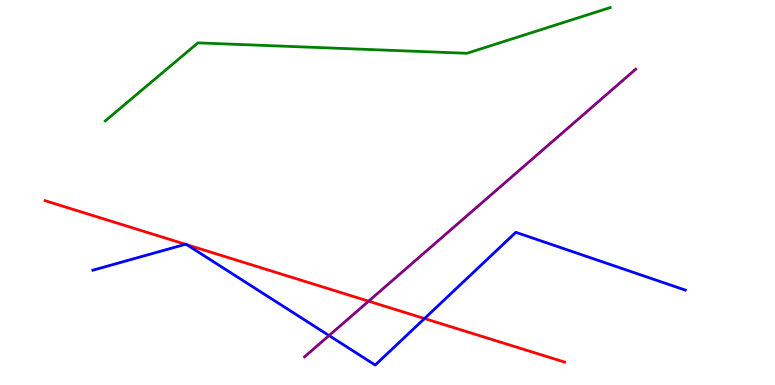[{'lines': ['blue', 'red'], 'intersections': [{'x': 2.39, 'y': 3.66}, {'x': 2.41, 'y': 3.64}, {'x': 5.48, 'y': 1.73}]}, {'lines': ['green', 'red'], 'intersections': []}, {'lines': ['purple', 'red'], 'intersections': [{'x': 4.76, 'y': 2.18}]}, {'lines': ['blue', 'green'], 'intersections': []}, {'lines': ['blue', 'purple'], 'intersections': [{'x': 4.25, 'y': 1.28}]}, {'lines': ['green', 'purple'], 'intersections': []}]